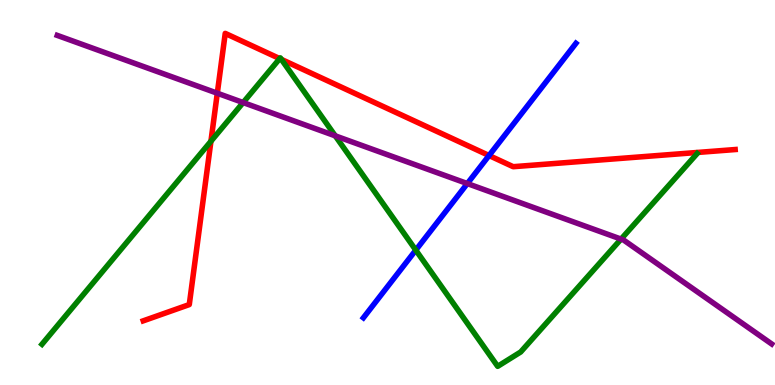[{'lines': ['blue', 'red'], 'intersections': [{'x': 6.31, 'y': 5.96}]}, {'lines': ['green', 'red'], 'intersections': [{'x': 2.72, 'y': 6.33}, {'x': 3.61, 'y': 8.48}, {'x': 3.63, 'y': 8.46}]}, {'lines': ['purple', 'red'], 'intersections': [{'x': 2.8, 'y': 7.58}]}, {'lines': ['blue', 'green'], 'intersections': [{'x': 5.37, 'y': 3.5}]}, {'lines': ['blue', 'purple'], 'intersections': [{'x': 6.03, 'y': 5.23}]}, {'lines': ['green', 'purple'], 'intersections': [{'x': 3.14, 'y': 7.34}, {'x': 4.33, 'y': 6.47}, {'x': 8.01, 'y': 3.79}]}]